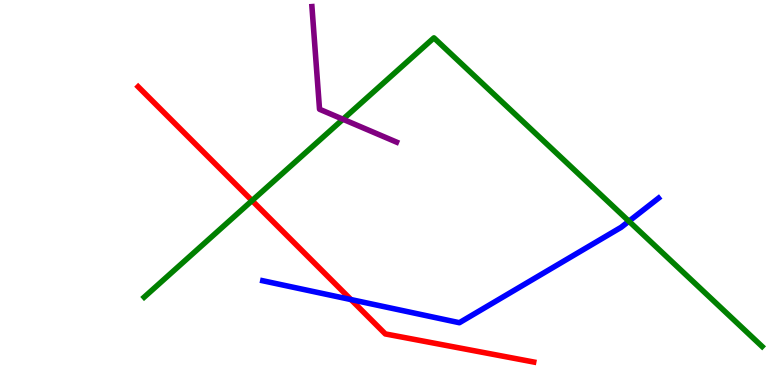[{'lines': ['blue', 'red'], 'intersections': [{'x': 4.53, 'y': 2.22}]}, {'lines': ['green', 'red'], 'intersections': [{'x': 3.25, 'y': 4.79}]}, {'lines': ['purple', 'red'], 'intersections': []}, {'lines': ['blue', 'green'], 'intersections': [{'x': 8.12, 'y': 4.25}]}, {'lines': ['blue', 'purple'], 'intersections': []}, {'lines': ['green', 'purple'], 'intersections': [{'x': 4.43, 'y': 6.9}]}]